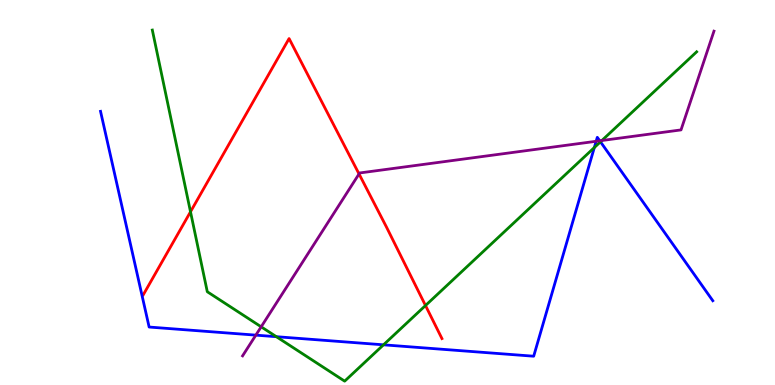[{'lines': ['blue', 'red'], 'intersections': []}, {'lines': ['green', 'red'], 'intersections': [{'x': 2.46, 'y': 4.5}, {'x': 5.49, 'y': 2.06}]}, {'lines': ['purple', 'red'], 'intersections': [{'x': 4.63, 'y': 5.48}]}, {'lines': ['blue', 'green'], 'intersections': [{'x': 3.57, 'y': 1.25}, {'x': 4.95, 'y': 1.04}, {'x': 7.67, 'y': 6.17}, {'x': 7.75, 'y': 6.32}]}, {'lines': ['blue', 'purple'], 'intersections': [{'x': 3.3, 'y': 1.3}, {'x': 7.69, 'y': 6.33}, {'x': 7.74, 'y': 6.34}]}, {'lines': ['green', 'purple'], 'intersections': [{'x': 3.37, 'y': 1.51}, {'x': 7.77, 'y': 6.35}]}]